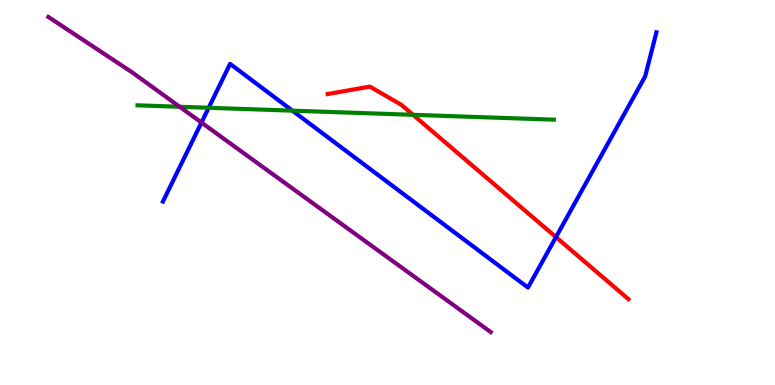[{'lines': ['blue', 'red'], 'intersections': [{'x': 7.17, 'y': 3.84}]}, {'lines': ['green', 'red'], 'intersections': [{'x': 5.33, 'y': 7.02}]}, {'lines': ['purple', 'red'], 'intersections': []}, {'lines': ['blue', 'green'], 'intersections': [{'x': 2.69, 'y': 7.2}, {'x': 3.77, 'y': 7.13}]}, {'lines': ['blue', 'purple'], 'intersections': [{'x': 2.6, 'y': 6.82}]}, {'lines': ['green', 'purple'], 'intersections': [{'x': 2.32, 'y': 7.23}]}]